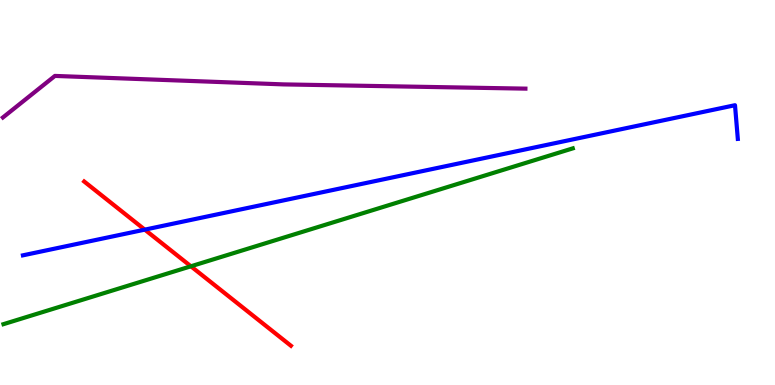[{'lines': ['blue', 'red'], 'intersections': [{'x': 1.87, 'y': 4.04}]}, {'lines': ['green', 'red'], 'intersections': [{'x': 2.46, 'y': 3.08}]}, {'lines': ['purple', 'red'], 'intersections': []}, {'lines': ['blue', 'green'], 'intersections': []}, {'lines': ['blue', 'purple'], 'intersections': []}, {'lines': ['green', 'purple'], 'intersections': []}]